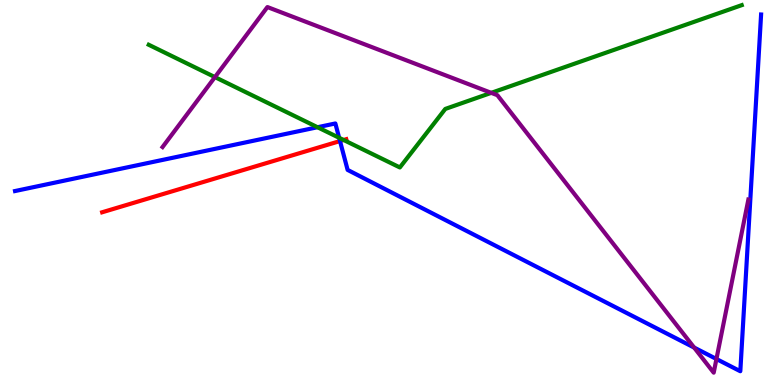[{'lines': ['blue', 'red'], 'intersections': [{'x': 4.39, 'y': 6.34}]}, {'lines': ['green', 'red'], 'intersections': [{'x': 4.43, 'y': 6.36}]}, {'lines': ['purple', 'red'], 'intersections': []}, {'lines': ['blue', 'green'], 'intersections': [{'x': 4.1, 'y': 6.7}, {'x': 4.38, 'y': 6.42}]}, {'lines': ['blue', 'purple'], 'intersections': [{'x': 8.96, 'y': 0.972}, {'x': 9.24, 'y': 0.675}]}, {'lines': ['green', 'purple'], 'intersections': [{'x': 2.77, 'y': 8.0}, {'x': 6.34, 'y': 7.59}]}]